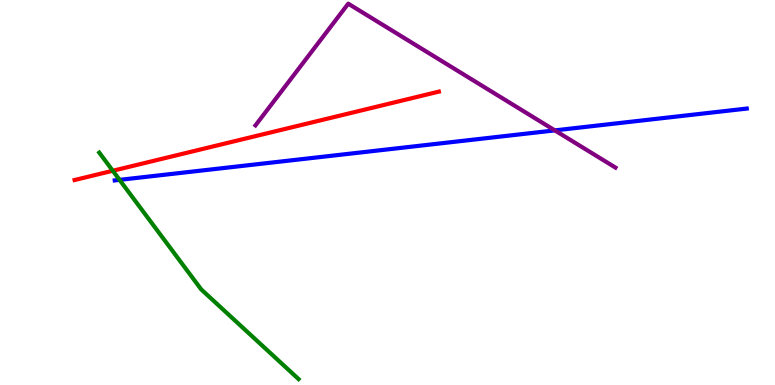[{'lines': ['blue', 'red'], 'intersections': []}, {'lines': ['green', 'red'], 'intersections': [{'x': 1.46, 'y': 5.56}]}, {'lines': ['purple', 'red'], 'intersections': []}, {'lines': ['blue', 'green'], 'intersections': [{'x': 1.54, 'y': 5.33}]}, {'lines': ['blue', 'purple'], 'intersections': [{'x': 7.16, 'y': 6.61}]}, {'lines': ['green', 'purple'], 'intersections': []}]